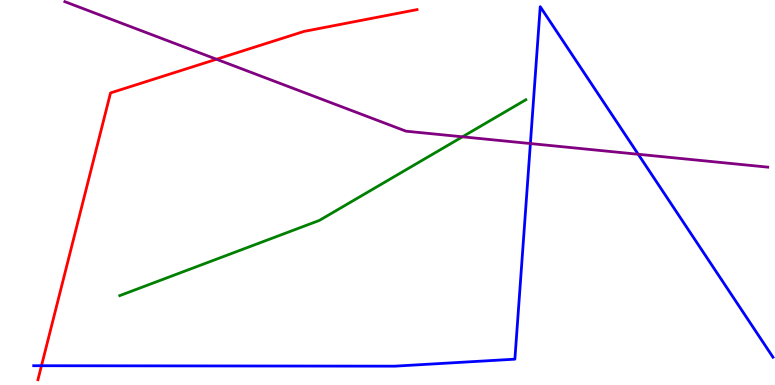[{'lines': ['blue', 'red'], 'intersections': [{'x': 0.535, 'y': 0.501}]}, {'lines': ['green', 'red'], 'intersections': []}, {'lines': ['purple', 'red'], 'intersections': [{'x': 2.79, 'y': 8.46}]}, {'lines': ['blue', 'green'], 'intersections': []}, {'lines': ['blue', 'purple'], 'intersections': [{'x': 6.84, 'y': 6.27}, {'x': 8.24, 'y': 5.99}]}, {'lines': ['green', 'purple'], 'intersections': [{'x': 5.97, 'y': 6.45}]}]